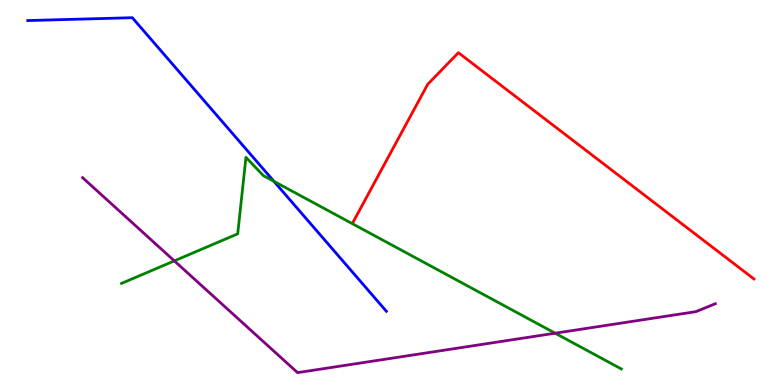[{'lines': ['blue', 'red'], 'intersections': []}, {'lines': ['green', 'red'], 'intersections': []}, {'lines': ['purple', 'red'], 'intersections': []}, {'lines': ['blue', 'green'], 'intersections': [{'x': 3.53, 'y': 5.29}]}, {'lines': ['blue', 'purple'], 'intersections': []}, {'lines': ['green', 'purple'], 'intersections': [{'x': 2.25, 'y': 3.22}, {'x': 7.16, 'y': 1.35}]}]